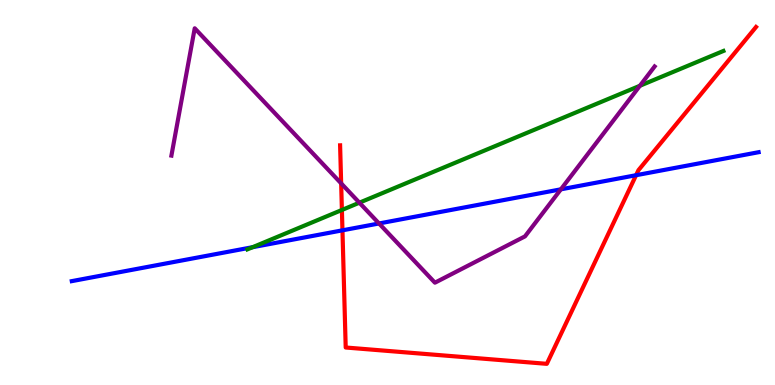[{'lines': ['blue', 'red'], 'intersections': [{'x': 4.42, 'y': 4.02}, {'x': 8.21, 'y': 5.45}]}, {'lines': ['green', 'red'], 'intersections': [{'x': 4.41, 'y': 4.55}]}, {'lines': ['purple', 'red'], 'intersections': [{'x': 4.4, 'y': 5.24}]}, {'lines': ['blue', 'green'], 'intersections': [{'x': 3.26, 'y': 3.58}]}, {'lines': ['blue', 'purple'], 'intersections': [{'x': 4.89, 'y': 4.2}, {'x': 7.24, 'y': 5.08}]}, {'lines': ['green', 'purple'], 'intersections': [{'x': 4.64, 'y': 4.74}, {'x': 8.26, 'y': 7.77}]}]